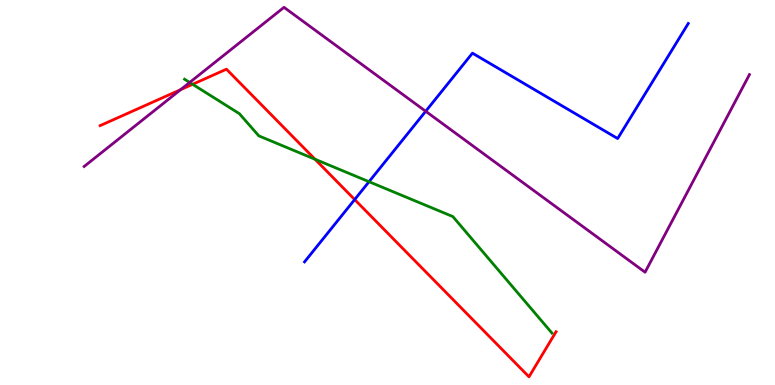[{'lines': ['blue', 'red'], 'intersections': [{'x': 4.58, 'y': 4.82}]}, {'lines': ['green', 'red'], 'intersections': [{'x': 2.49, 'y': 7.81}, {'x': 4.06, 'y': 5.86}]}, {'lines': ['purple', 'red'], 'intersections': [{'x': 2.33, 'y': 7.67}]}, {'lines': ['blue', 'green'], 'intersections': [{'x': 4.76, 'y': 5.28}]}, {'lines': ['blue', 'purple'], 'intersections': [{'x': 5.49, 'y': 7.11}]}, {'lines': ['green', 'purple'], 'intersections': [{'x': 2.45, 'y': 7.86}]}]